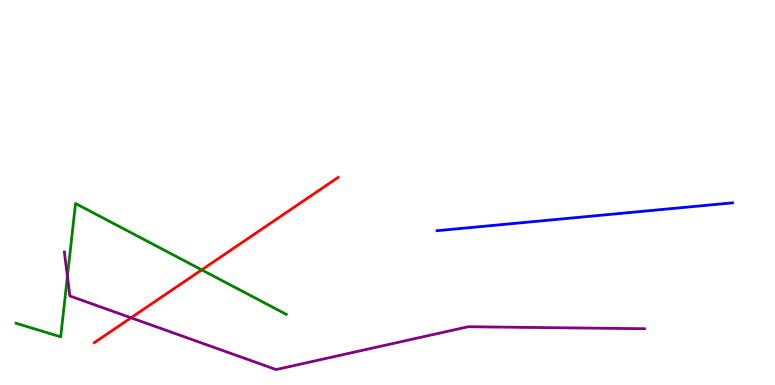[{'lines': ['blue', 'red'], 'intersections': []}, {'lines': ['green', 'red'], 'intersections': [{'x': 2.6, 'y': 2.99}]}, {'lines': ['purple', 'red'], 'intersections': [{'x': 1.69, 'y': 1.75}]}, {'lines': ['blue', 'green'], 'intersections': []}, {'lines': ['blue', 'purple'], 'intersections': []}, {'lines': ['green', 'purple'], 'intersections': [{'x': 0.87, 'y': 2.82}]}]